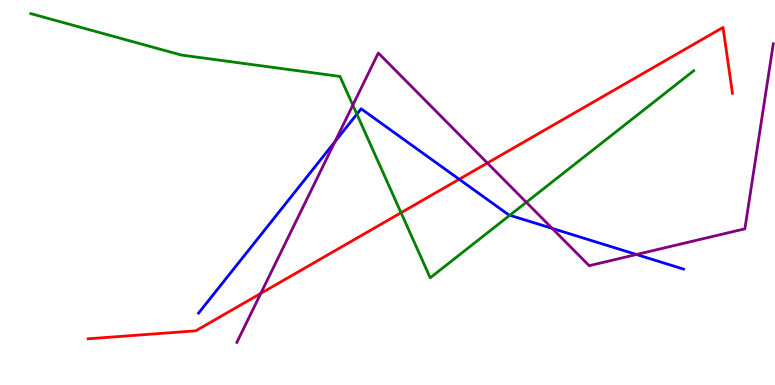[{'lines': ['blue', 'red'], 'intersections': [{'x': 5.92, 'y': 5.34}]}, {'lines': ['green', 'red'], 'intersections': [{'x': 5.17, 'y': 4.48}]}, {'lines': ['purple', 'red'], 'intersections': [{'x': 3.37, 'y': 2.38}, {'x': 6.29, 'y': 5.77}]}, {'lines': ['blue', 'green'], 'intersections': [{'x': 4.6, 'y': 7.04}, {'x': 6.58, 'y': 4.41}]}, {'lines': ['blue', 'purple'], 'intersections': [{'x': 4.32, 'y': 6.32}, {'x': 7.12, 'y': 4.07}, {'x': 8.21, 'y': 3.39}]}, {'lines': ['green', 'purple'], 'intersections': [{'x': 4.55, 'y': 7.27}, {'x': 6.79, 'y': 4.75}]}]